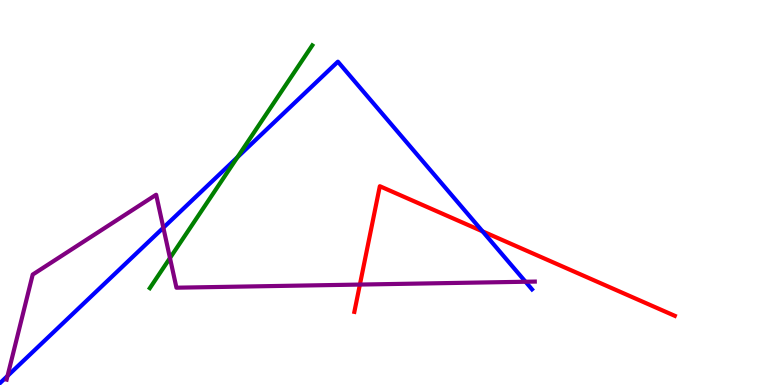[{'lines': ['blue', 'red'], 'intersections': [{'x': 6.23, 'y': 3.99}]}, {'lines': ['green', 'red'], 'intersections': []}, {'lines': ['purple', 'red'], 'intersections': [{'x': 4.64, 'y': 2.61}]}, {'lines': ['blue', 'green'], 'intersections': [{'x': 3.06, 'y': 5.91}]}, {'lines': ['blue', 'purple'], 'intersections': [{'x': 0.0971, 'y': 0.235}, {'x': 2.11, 'y': 4.09}, {'x': 6.78, 'y': 2.68}]}, {'lines': ['green', 'purple'], 'intersections': [{'x': 2.19, 'y': 3.3}]}]